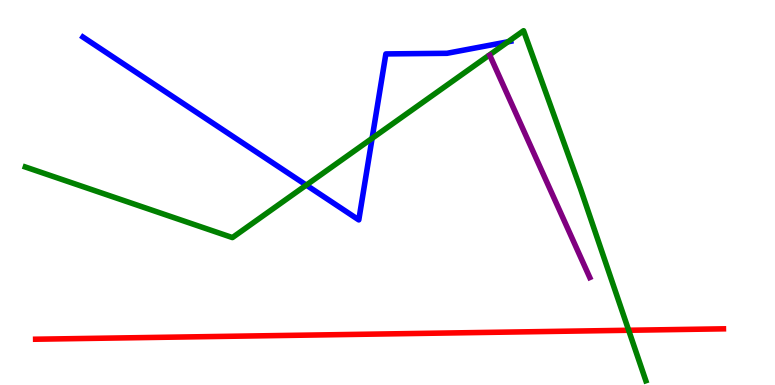[{'lines': ['blue', 'red'], 'intersections': []}, {'lines': ['green', 'red'], 'intersections': [{'x': 8.11, 'y': 1.42}]}, {'lines': ['purple', 'red'], 'intersections': []}, {'lines': ['blue', 'green'], 'intersections': [{'x': 3.95, 'y': 5.19}, {'x': 4.8, 'y': 6.41}, {'x': 6.55, 'y': 8.91}]}, {'lines': ['blue', 'purple'], 'intersections': []}, {'lines': ['green', 'purple'], 'intersections': []}]